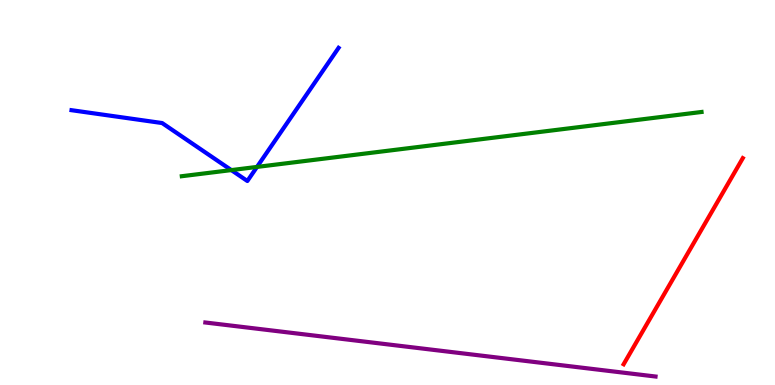[{'lines': ['blue', 'red'], 'intersections': []}, {'lines': ['green', 'red'], 'intersections': []}, {'lines': ['purple', 'red'], 'intersections': []}, {'lines': ['blue', 'green'], 'intersections': [{'x': 2.98, 'y': 5.58}, {'x': 3.32, 'y': 5.66}]}, {'lines': ['blue', 'purple'], 'intersections': []}, {'lines': ['green', 'purple'], 'intersections': []}]